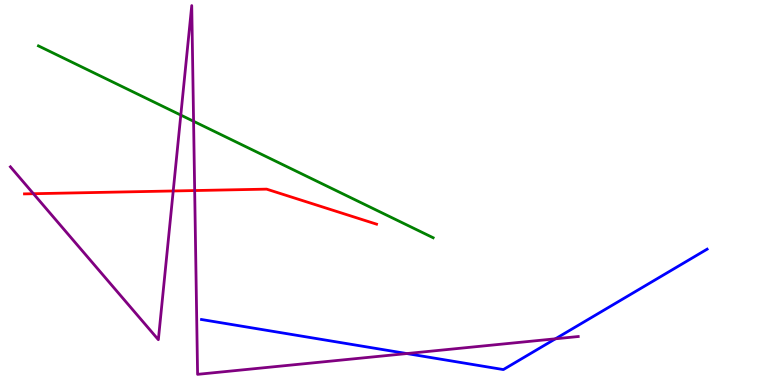[{'lines': ['blue', 'red'], 'intersections': []}, {'lines': ['green', 'red'], 'intersections': []}, {'lines': ['purple', 'red'], 'intersections': [{'x': 0.431, 'y': 4.97}, {'x': 2.24, 'y': 5.04}, {'x': 2.51, 'y': 5.05}]}, {'lines': ['blue', 'green'], 'intersections': []}, {'lines': ['blue', 'purple'], 'intersections': [{'x': 5.25, 'y': 0.817}, {'x': 7.17, 'y': 1.2}]}, {'lines': ['green', 'purple'], 'intersections': [{'x': 2.33, 'y': 7.01}, {'x': 2.5, 'y': 6.85}]}]